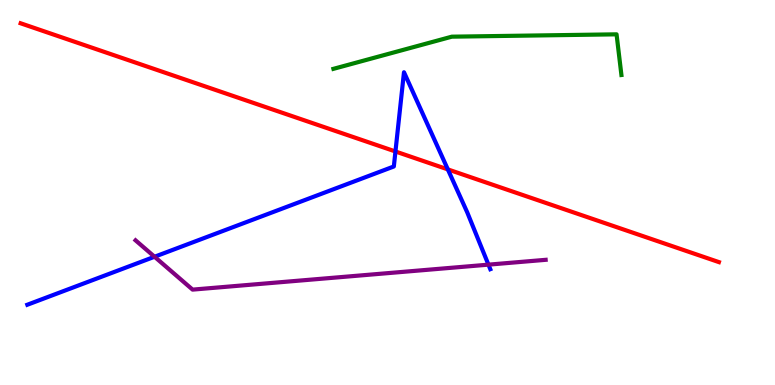[{'lines': ['blue', 'red'], 'intersections': [{'x': 5.1, 'y': 6.07}, {'x': 5.78, 'y': 5.6}]}, {'lines': ['green', 'red'], 'intersections': []}, {'lines': ['purple', 'red'], 'intersections': []}, {'lines': ['blue', 'green'], 'intersections': []}, {'lines': ['blue', 'purple'], 'intersections': [{'x': 1.99, 'y': 3.33}, {'x': 6.3, 'y': 3.13}]}, {'lines': ['green', 'purple'], 'intersections': []}]